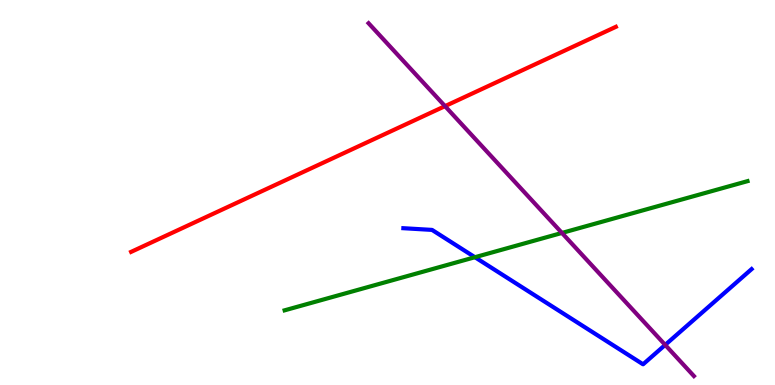[{'lines': ['blue', 'red'], 'intersections': []}, {'lines': ['green', 'red'], 'intersections': []}, {'lines': ['purple', 'red'], 'intersections': [{'x': 5.74, 'y': 7.24}]}, {'lines': ['blue', 'green'], 'intersections': [{'x': 6.13, 'y': 3.32}]}, {'lines': ['blue', 'purple'], 'intersections': [{'x': 8.58, 'y': 1.04}]}, {'lines': ['green', 'purple'], 'intersections': [{'x': 7.25, 'y': 3.95}]}]